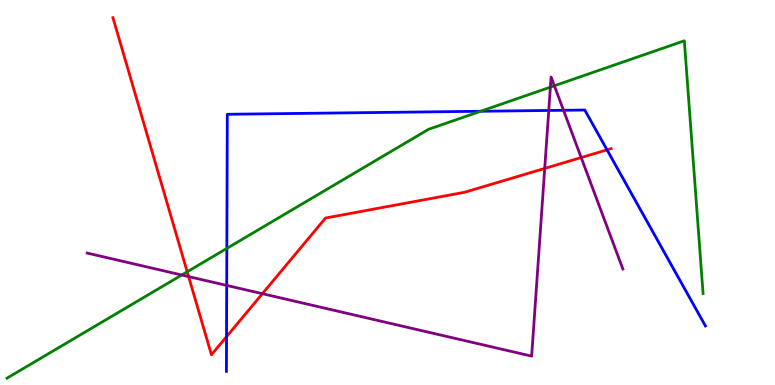[{'lines': ['blue', 'red'], 'intersections': [{'x': 2.92, 'y': 1.26}, {'x': 7.83, 'y': 6.11}]}, {'lines': ['green', 'red'], 'intersections': [{'x': 2.42, 'y': 2.94}]}, {'lines': ['purple', 'red'], 'intersections': [{'x': 2.43, 'y': 2.82}, {'x': 3.39, 'y': 2.37}, {'x': 7.03, 'y': 5.63}, {'x': 7.5, 'y': 5.91}]}, {'lines': ['blue', 'green'], 'intersections': [{'x': 2.93, 'y': 3.55}, {'x': 6.2, 'y': 7.11}]}, {'lines': ['blue', 'purple'], 'intersections': [{'x': 2.93, 'y': 2.59}, {'x': 7.08, 'y': 7.13}, {'x': 7.27, 'y': 7.14}]}, {'lines': ['green', 'purple'], 'intersections': [{'x': 2.35, 'y': 2.86}, {'x': 7.1, 'y': 7.74}, {'x': 7.15, 'y': 7.77}]}]